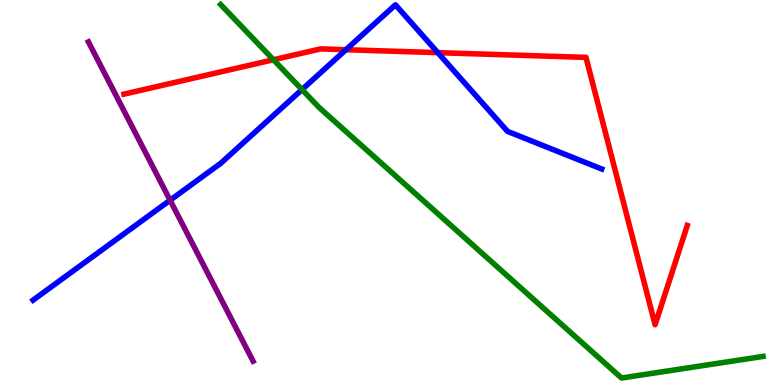[{'lines': ['blue', 'red'], 'intersections': [{'x': 4.46, 'y': 8.71}, {'x': 5.65, 'y': 8.63}]}, {'lines': ['green', 'red'], 'intersections': [{'x': 3.53, 'y': 8.45}]}, {'lines': ['purple', 'red'], 'intersections': []}, {'lines': ['blue', 'green'], 'intersections': [{'x': 3.9, 'y': 7.67}]}, {'lines': ['blue', 'purple'], 'intersections': [{'x': 2.19, 'y': 4.8}]}, {'lines': ['green', 'purple'], 'intersections': []}]